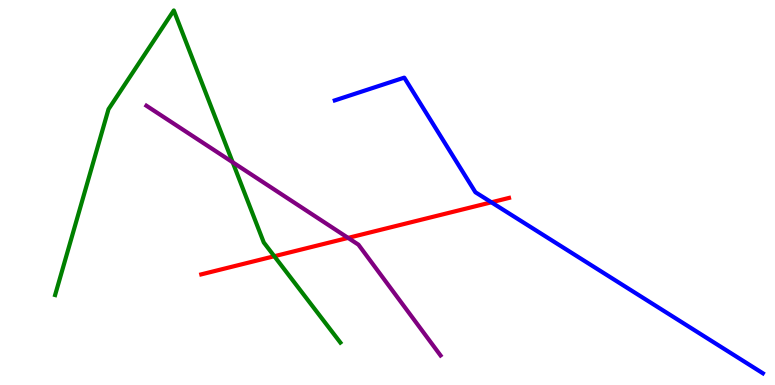[{'lines': ['blue', 'red'], 'intersections': [{'x': 6.34, 'y': 4.75}]}, {'lines': ['green', 'red'], 'intersections': [{'x': 3.54, 'y': 3.34}]}, {'lines': ['purple', 'red'], 'intersections': [{'x': 4.49, 'y': 3.82}]}, {'lines': ['blue', 'green'], 'intersections': []}, {'lines': ['blue', 'purple'], 'intersections': []}, {'lines': ['green', 'purple'], 'intersections': [{'x': 3.0, 'y': 5.79}]}]